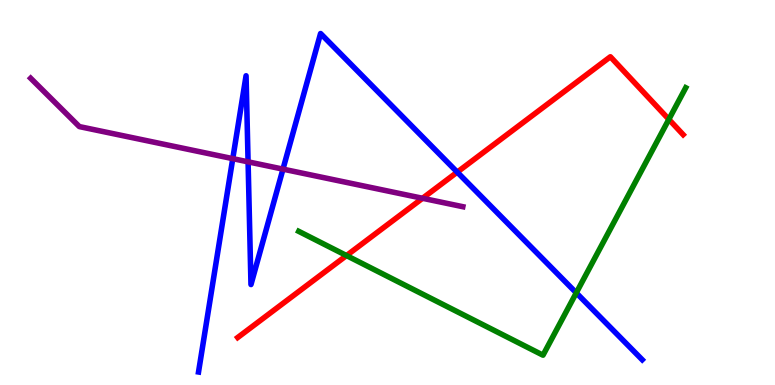[{'lines': ['blue', 'red'], 'intersections': [{'x': 5.9, 'y': 5.53}]}, {'lines': ['green', 'red'], 'intersections': [{'x': 4.47, 'y': 3.36}, {'x': 8.63, 'y': 6.9}]}, {'lines': ['purple', 'red'], 'intersections': [{'x': 5.45, 'y': 4.85}]}, {'lines': ['blue', 'green'], 'intersections': [{'x': 7.44, 'y': 2.39}]}, {'lines': ['blue', 'purple'], 'intersections': [{'x': 3.0, 'y': 5.88}, {'x': 3.2, 'y': 5.8}, {'x': 3.65, 'y': 5.61}]}, {'lines': ['green', 'purple'], 'intersections': []}]